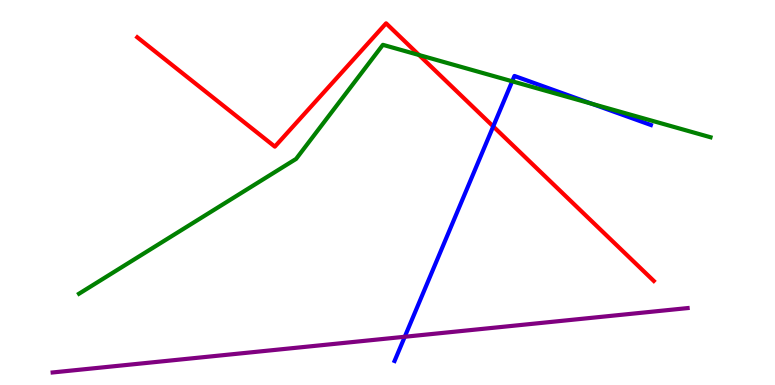[{'lines': ['blue', 'red'], 'intersections': [{'x': 6.36, 'y': 6.72}]}, {'lines': ['green', 'red'], 'intersections': [{'x': 5.41, 'y': 8.57}]}, {'lines': ['purple', 'red'], 'intersections': []}, {'lines': ['blue', 'green'], 'intersections': [{'x': 6.61, 'y': 7.89}, {'x': 7.64, 'y': 7.3}]}, {'lines': ['blue', 'purple'], 'intersections': [{'x': 5.22, 'y': 1.25}]}, {'lines': ['green', 'purple'], 'intersections': []}]